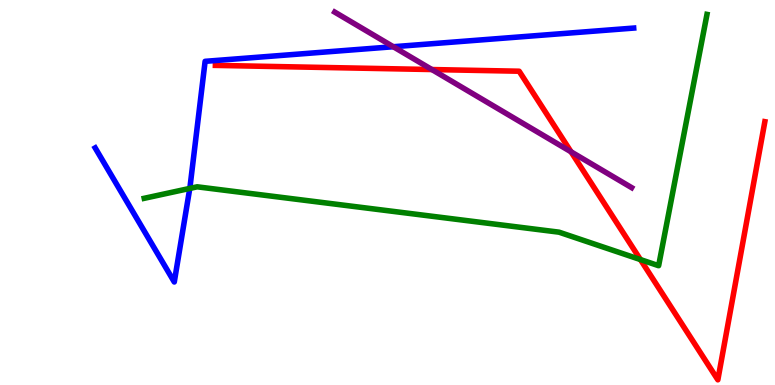[{'lines': ['blue', 'red'], 'intersections': []}, {'lines': ['green', 'red'], 'intersections': [{'x': 8.26, 'y': 3.26}]}, {'lines': ['purple', 'red'], 'intersections': [{'x': 5.57, 'y': 8.19}, {'x': 7.37, 'y': 6.06}]}, {'lines': ['blue', 'green'], 'intersections': [{'x': 2.45, 'y': 5.11}]}, {'lines': ['blue', 'purple'], 'intersections': [{'x': 5.07, 'y': 8.79}]}, {'lines': ['green', 'purple'], 'intersections': []}]